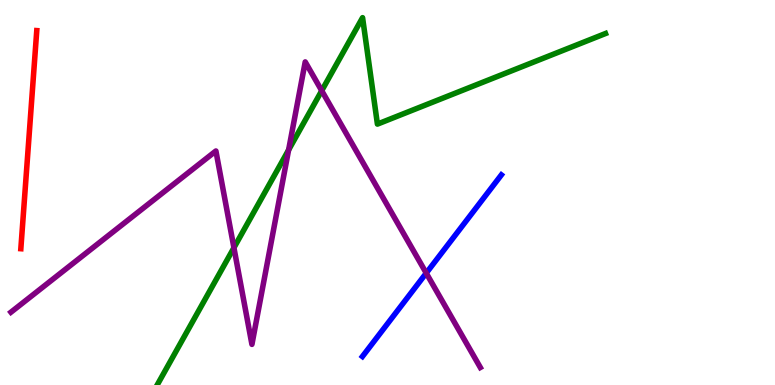[{'lines': ['blue', 'red'], 'intersections': []}, {'lines': ['green', 'red'], 'intersections': []}, {'lines': ['purple', 'red'], 'intersections': []}, {'lines': ['blue', 'green'], 'intersections': []}, {'lines': ['blue', 'purple'], 'intersections': [{'x': 5.5, 'y': 2.91}]}, {'lines': ['green', 'purple'], 'intersections': [{'x': 3.02, 'y': 3.57}, {'x': 3.72, 'y': 6.11}, {'x': 4.15, 'y': 7.64}]}]